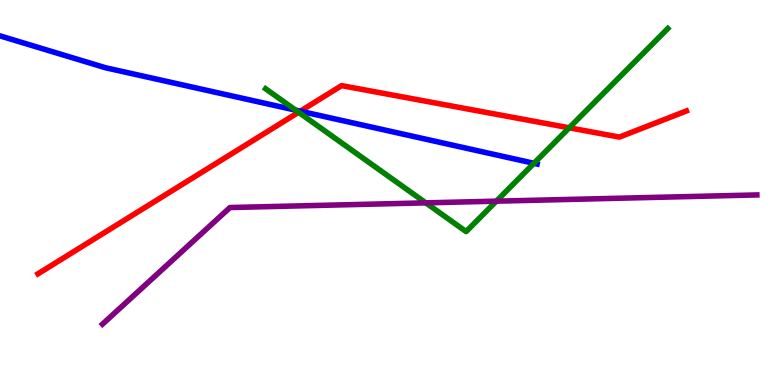[{'lines': ['blue', 'red'], 'intersections': [{'x': 3.88, 'y': 7.11}]}, {'lines': ['green', 'red'], 'intersections': [{'x': 3.85, 'y': 7.08}, {'x': 7.34, 'y': 6.68}]}, {'lines': ['purple', 'red'], 'intersections': []}, {'lines': ['blue', 'green'], 'intersections': [{'x': 3.81, 'y': 7.14}, {'x': 6.89, 'y': 5.76}]}, {'lines': ['blue', 'purple'], 'intersections': []}, {'lines': ['green', 'purple'], 'intersections': [{'x': 5.49, 'y': 4.73}, {'x': 6.4, 'y': 4.77}]}]